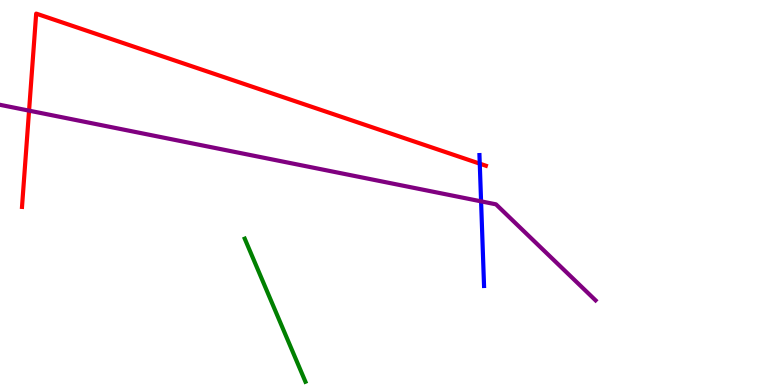[{'lines': ['blue', 'red'], 'intersections': [{'x': 6.19, 'y': 5.75}]}, {'lines': ['green', 'red'], 'intersections': []}, {'lines': ['purple', 'red'], 'intersections': [{'x': 0.375, 'y': 7.13}]}, {'lines': ['blue', 'green'], 'intersections': []}, {'lines': ['blue', 'purple'], 'intersections': [{'x': 6.21, 'y': 4.77}]}, {'lines': ['green', 'purple'], 'intersections': []}]